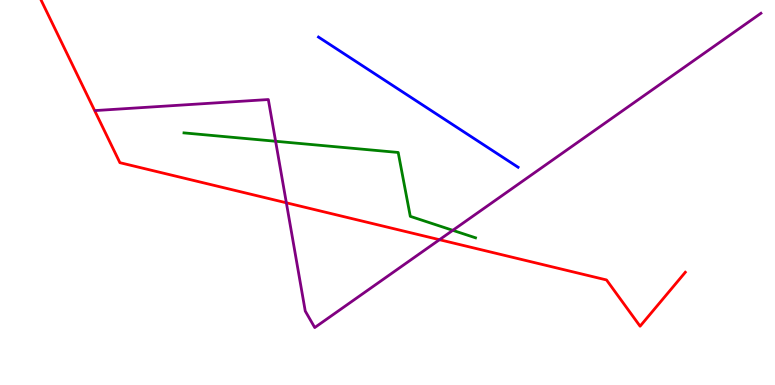[{'lines': ['blue', 'red'], 'intersections': []}, {'lines': ['green', 'red'], 'intersections': []}, {'lines': ['purple', 'red'], 'intersections': [{'x': 3.69, 'y': 4.73}, {'x': 5.67, 'y': 3.77}]}, {'lines': ['blue', 'green'], 'intersections': []}, {'lines': ['blue', 'purple'], 'intersections': []}, {'lines': ['green', 'purple'], 'intersections': [{'x': 3.56, 'y': 6.33}, {'x': 5.84, 'y': 4.02}]}]